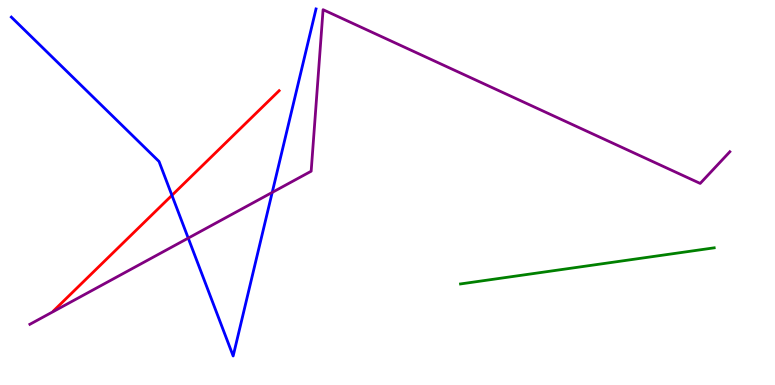[{'lines': ['blue', 'red'], 'intersections': [{'x': 2.22, 'y': 4.93}]}, {'lines': ['green', 'red'], 'intersections': []}, {'lines': ['purple', 'red'], 'intersections': []}, {'lines': ['blue', 'green'], 'intersections': []}, {'lines': ['blue', 'purple'], 'intersections': [{'x': 2.43, 'y': 3.82}, {'x': 3.51, 'y': 5.0}]}, {'lines': ['green', 'purple'], 'intersections': []}]